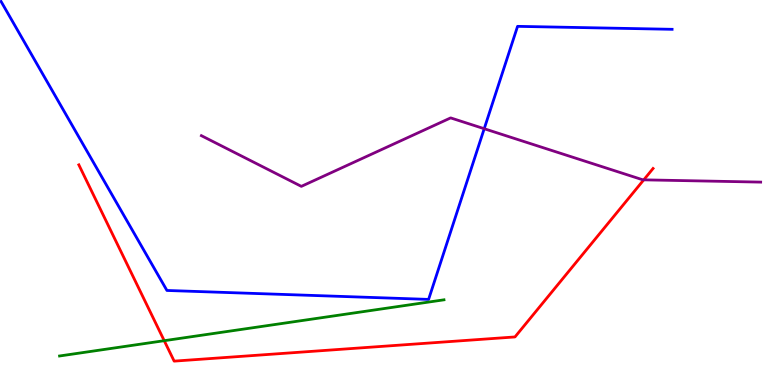[{'lines': ['blue', 'red'], 'intersections': []}, {'lines': ['green', 'red'], 'intersections': [{'x': 2.12, 'y': 1.15}]}, {'lines': ['purple', 'red'], 'intersections': [{'x': 8.31, 'y': 5.33}]}, {'lines': ['blue', 'green'], 'intersections': []}, {'lines': ['blue', 'purple'], 'intersections': [{'x': 6.25, 'y': 6.66}]}, {'lines': ['green', 'purple'], 'intersections': []}]